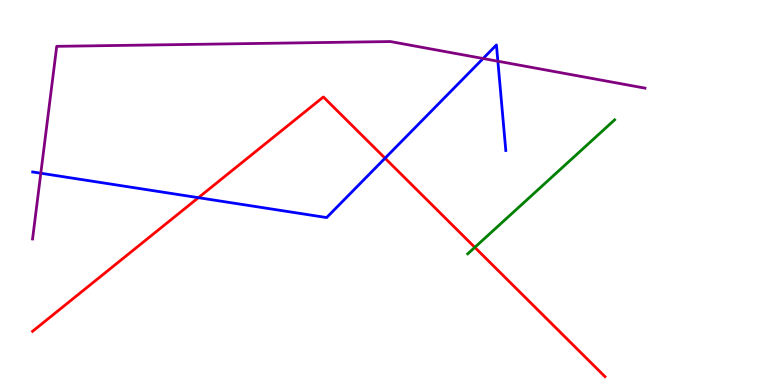[{'lines': ['blue', 'red'], 'intersections': [{'x': 2.56, 'y': 4.87}, {'x': 4.97, 'y': 5.89}]}, {'lines': ['green', 'red'], 'intersections': [{'x': 6.13, 'y': 3.58}]}, {'lines': ['purple', 'red'], 'intersections': []}, {'lines': ['blue', 'green'], 'intersections': []}, {'lines': ['blue', 'purple'], 'intersections': [{'x': 0.527, 'y': 5.5}, {'x': 6.23, 'y': 8.48}, {'x': 6.42, 'y': 8.41}]}, {'lines': ['green', 'purple'], 'intersections': []}]